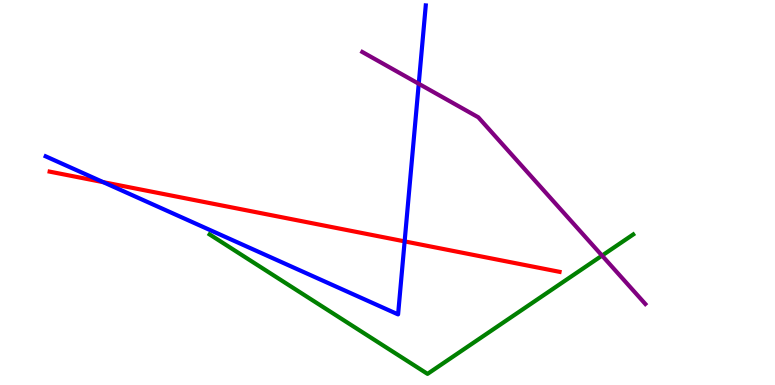[{'lines': ['blue', 'red'], 'intersections': [{'x': 1.33, 'y': 5.27}, {'x': 5.22, 'y': 3.73}]}, {'lines': ['green', 'red'], 'intersections': []}, {'lines': ['purple', 'red'], 'intersections': []}, {'lines': ['blue', 'green'], 'intersections': []}, {'lines': ['blue', 'purple'], 'intersections': [{'x': 5.4, 'y': 7.82}]}, {'lines': ['green', 'purple'], 'intersections': [{'x': 7.77, 'y': 3.36}]}]